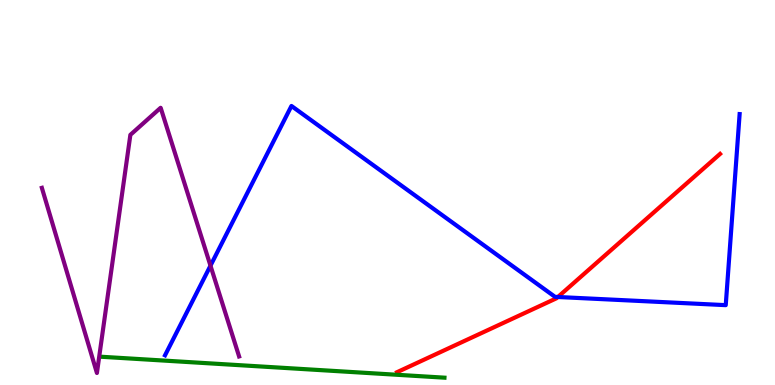[{'lines': ['blue', 'red'], 'intersections': [{'x': 7.2, 'y': 2.29}]}, {'lines': ['green', 'red'], 'intersections': []}, {'lines': ['purple', 'red'], 'intersections': []}, {'lines': ['blue', 'green'], 'intersections': []}, {'lines': ['blue', 'purple'], 'intersections': [{'x': 2.72, 'y': 3.1}]}, {'lines': ['green', 'purple'], 'intersections': []}]